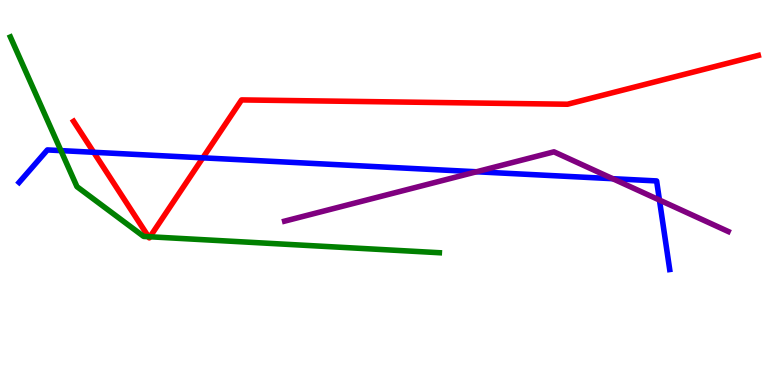[{'lines': ['blue', 'red'], 'intersections': [{'x': 1.21, 'y': 6.04}, {'x': 2.62, 'y': 5.9}]}, {'lines': ['green', 'red'], 'intersections': [{'x': 1.92, 'y': 3.85}, {'x': 1.94, 'y': 3.85}]}, {'lines': ['purple', 'red'], 'intersections': []}, {'lines': ['blue', 'green'], 'intersections': [{'x': 0.786, 'y': 6.09}]}, {'lines': ['blue', 'purple'], 'intersections': [{'x': 6.15, 'y': 5.54}, {'x': 7.91, 'y': 5.36}, {'x': 8.51, 'y': 4.8}]}, {'lines': ['green', 'purple'], 'intersections': []}]